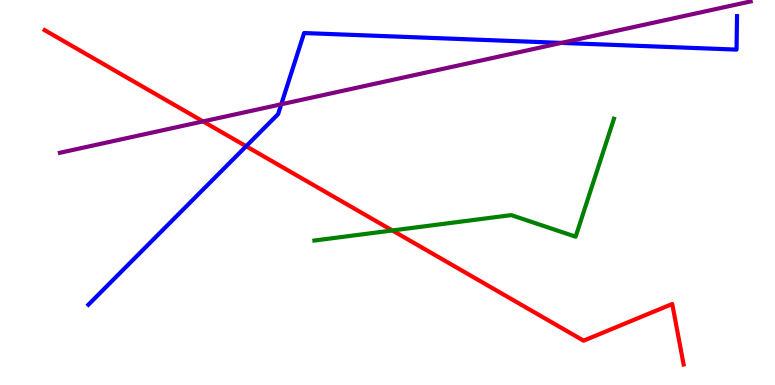[{'lines': ['blue', 'red'], 'intersections': [{'x': 3.18, 'y': 6.2}]}, {'lines': ['green', 'red'], 'intersections': [{'x': 5.06, 'y': 4.01}]}, {'lines': ['purple', 'red'], 'intersections': [{'x': 2.62, 'y': 6.85}]}, {'lines': ['blue', 'green'], 'intersections': []}, {'lines': ['blue', 'purple'], 'intersections': [{'x': 3.63, 'y': 7.29}, {'x': 7.24, 'y': 8.89}]}, {'lines': ['green', 'purple'], 'intersections': []}]